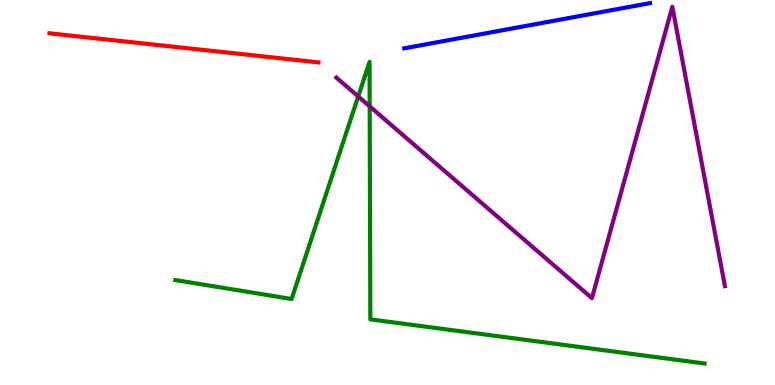[{'lines': ['blue', 'red'], 'intersections': []}, {'lines': ['green', 'red'], 'intersections': []}, {'lines': ['purple', 'red'], 'intersections': []}, {'lines': ['blue', 'green'], 'intersections': []}, {'lines': ['blue', 'purple'], 'intersections': []}, {'lines': ['green', 'purple'], 'intersections': [{'x': 4.62, 'y': 7.49}, {'x': 4.77, 'y': 7.24}]}]